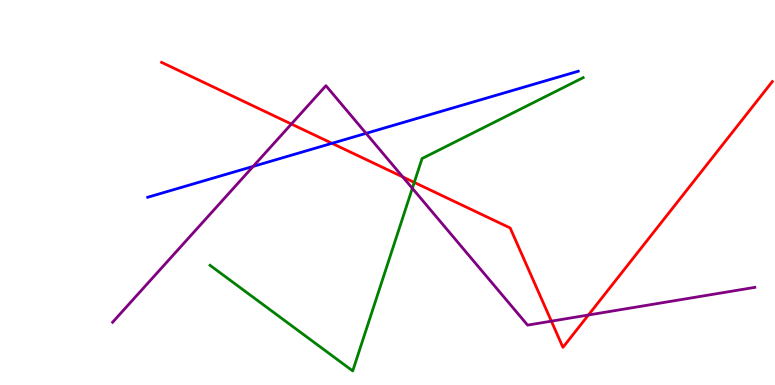[{'lines': ['blue', 'red'], 'intersections': [{'x': 4.28, 'y': 6.28}]}, {'lines': ['green', 'red'], 'intersections': [{'x': 5.35, 'y': 5.26}]}, {'lines': ['purple', 'red'], 'intersections': [{'x': 3.76, 'y': 6.78}, {'x': 5.2, 'y': 5.4}, {'x': 7.11, 'y': 1.66}, {'x': 7.59, 'y': 1.82}]}, {'lines': ['blue', 'green'], 'intersections': []}, {'lines': ['blue', 'purple'], 'intersections': [{'x': 3.27, 'y': 5.68}, {'x': 4.72, 'y': 6.54}]}, {'lines': ['green', 'purple'], 'intersections': [{'x': 5.32, 'y': 5.11}]}]